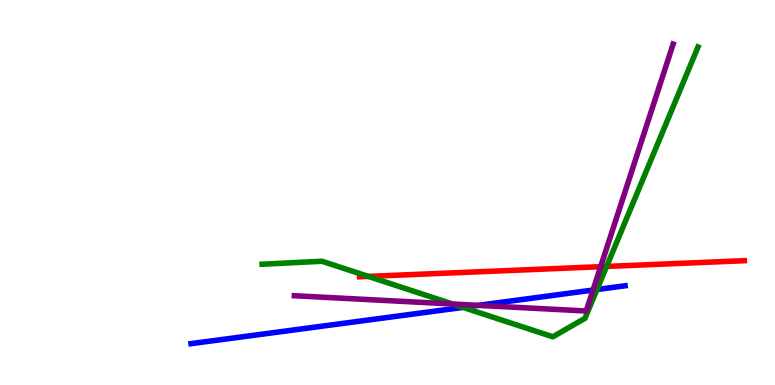[{'lines': ['blue', 'red'], 'intersections': []}, {'lines': ['green', 'red'], 'intersections': [{'x': 4.75, 'y': 2.82}, {'x': 7.83, 'y': 3.08}]}, {'lines': ['purple', 'red'], 'intersections': [{'x': 7.75, 'y': 3.07}]}, {'lines': ['blue', 'green'], 'intersections': [{'x': 5.97, 'y': 2.02}, {'x': 7.7, 'y': 2.48}]}, {'lines': ['blue', 'purple'], 'intersections': [{'x': 6.17, 'y': 2.07}, {'x': 7.65, 'y': 2.47}]}, {'lines': ['green', 'purple'], 'intersections': [{'x': 5.84, 'y': 2.1}]}]